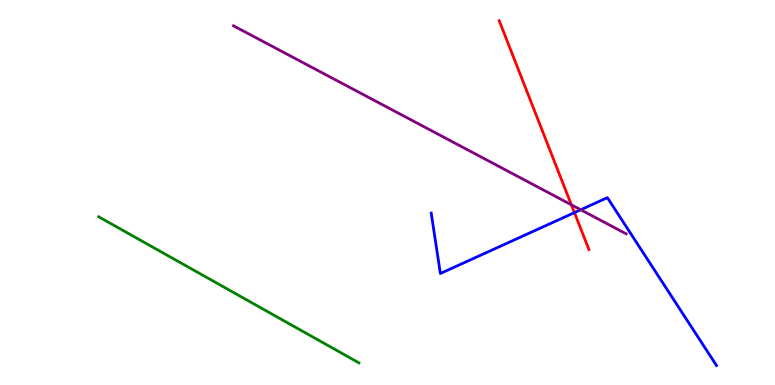[{'lines': ['blue', 'red'], 'intersections': [{'x': 7.41, 'y': 4.48}]}, {'lines': ['green', 'red'], 'intersections': []}, {'lines': ['purple', 'red'], 'intersections': [{'x': 7.37, 'y': 4.68}]}, {'lines': ['blue', 'green'], 'intersections': []}, {'lines': ['blue', 'purple'], 'intersections': [{'x': 7.49, 'y': 4.55}]}, {'lines': ['green', 'purple'], 'intersections': []}]